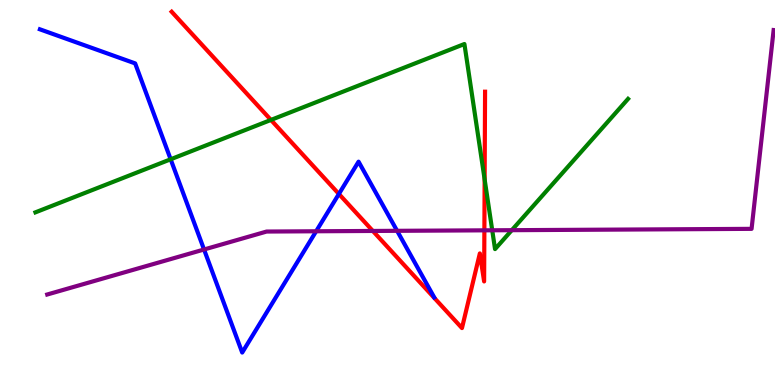[{'lines': ['blue', 'red'], 'intersections': [{'x': 4.37, 'y': 4.96}]}, {'lines': ['green', 'red'], 'intersections': [{'x': 3.5, 'y': 6.88}, {'x': 6.25, 'y': 5.34}]}, {'lines': ['purple', 'red'], 'intersections': [{'x': 4.81, 'y': 4.0}, {'x': 6.25, 'y': 4.02}]}, {'lines': ['blue', 'green'], 'intersections': [{'x': 2.2, 'y': 5.86}]}, {'lines': ['blue', 'purple'], 'intersections': [{'x': 2.63, 'y': 3.52}, {'x': 4.08, 'y': 3.99}, {'x': 5.12, 'y': 4.0}]}, {'lines': ['green', 'purple'], 'intersections': [{'x': 6.35, 'y': 4.02}, {'x': 6.6, 'y': 4.02}]}]